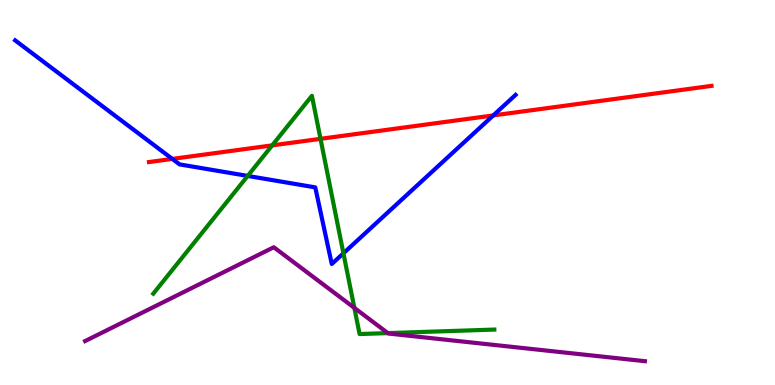[{'lines': ['blue', 'red'], 'intersections': [{'x': 2.22, 'y': 5.87}, {'x': 6.36, 'y': 7.0}]}, {'lines': ['green', 'red'], 'intersections': [{'x': 3.51, 'y': 6.22}, {'x': 4.14, 'y': 6.39}]}, {'lines': ['purple', 'red'], 'intersections': []}, {'lines': ['blue', 'green'], 'intersections': [{'x': 3.2, 'y': 5.43}, {'x': 4.43, 'y': 3.42}]}, {'lines': ['blue', 'purple'], 'intersections': []}, {'lines': ['green', 'purple'], 'intersections': [{'x': 4.57, 'y': 2.0}, {'x': 5.0, 'y': 1.35}]}]